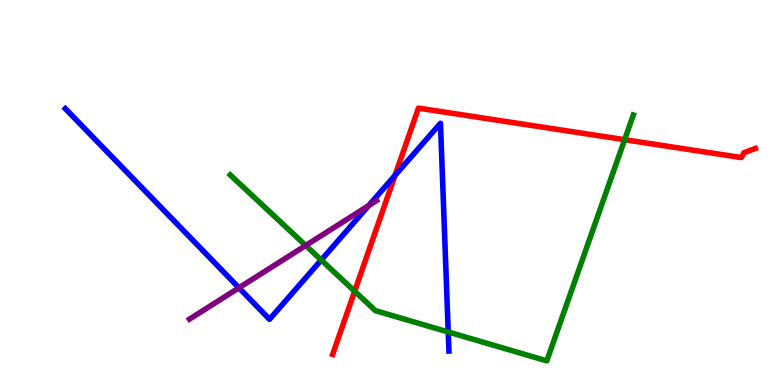[{'lines': ['blue', 'red'], 'intersections': [{'x': 5.1, 'y': 5.44}]}, {'lines': ['green', 'red'], 'intersections': [{'x': 4.58, 'y': 2.44}, {'x': 8.06, 'y': 6.37}]}, {'lines': ['purple', 'red'], 'intersections': []}, {'lines': ['blue', 'green'], 'intersections': [{'x': 4.14, 'y': 3.25}, {'x': 5.78, 'y': 1.38}]}, {'lines': ['blue', 'purple'], 'intersections': [{'x': 3.08, 'y': 2.52}, {'x': 4.76, 'y': 4.66}]}, {'lines': ['green', 'purple'], 'intersections': [{'x': 3.94, 'y': 3.62}]}]